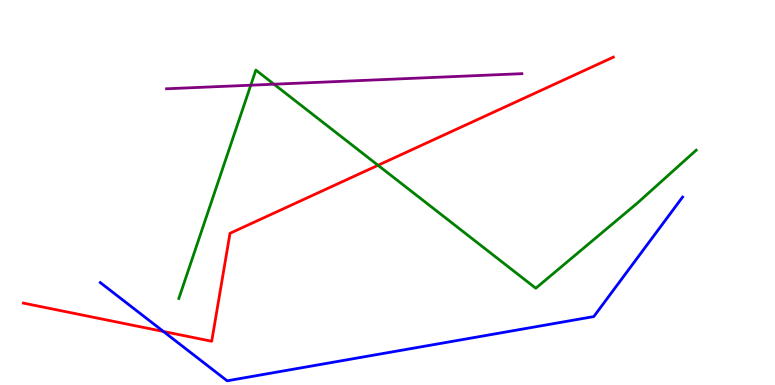[{'lines': ['blue', 'red'], 'intersections': [{'x': 2.11, 'y': 1.39}]}, {'lines': ['green', 'red'], 'intersections': [{'x': 4.88, 'y': 5.71}]}, {'lines': ['purple', 'red'], 'intersections': []}, {'lines': ['blue', 'green'], 'intersections': []}, {'lines': ['blue', 'purple'], 'intersections': []}, {'lines': ['green', 'purple'], 'intersections': [{'x': 3.24, 'y': 7.79}, {'x': 3.54, 'y': 7.81}]}]